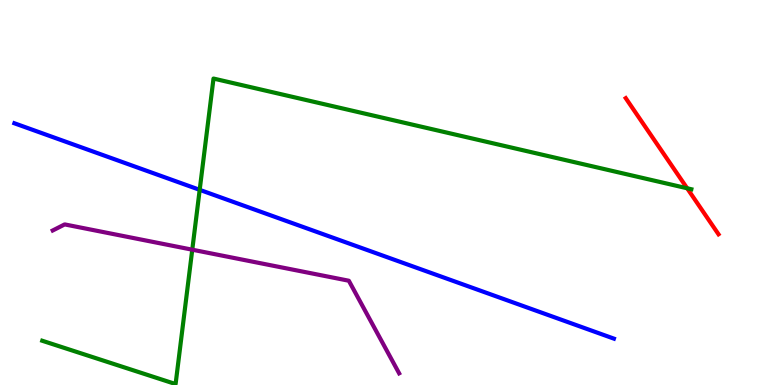[{'lines': ['blue', 'red'], 'intersections': []}, {'lines': ['green', 'red'], 'intersections': [{'x': 8.87, 'y': 5.11}]}, {'lines': ['purple', 'red'], 'intersections': []}, {'lines': ['blue', 'green'], 'intersections': [{'x': 2.58, 'y': 5.07}]}, {'lines': ['blue', 'purple'], 'intersections': []}, {'lines': ['green', 'purple'], 'intersections': [{'x': 2.48, 'y': 3.51}]}]